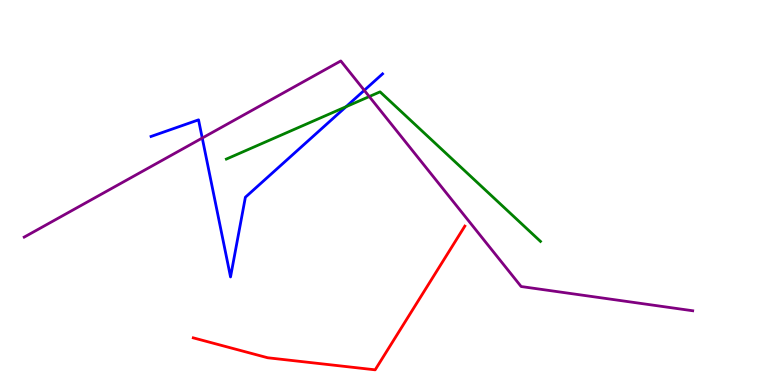[{'lines': ['blue', 'red'], 'intersections': []}, {'lines': ['green', 'red'], 'intersections': []}, {'lines': ['purple', 'red'], 'intersections': []}, {'lines': ['blue', 'green'], 'intersections': [{'x': 4.47, 'y': 7.23}]}, {'lines': ['blue', 'purple'], 'intersections': [{'x': 2.61, 'y': 6.41}, {'x': 4.7, 'y': 7.65}]}, {'lines': ['green', 'purple'], 'intersections': [{'x': 4.76, 'y': 7.49}]}]